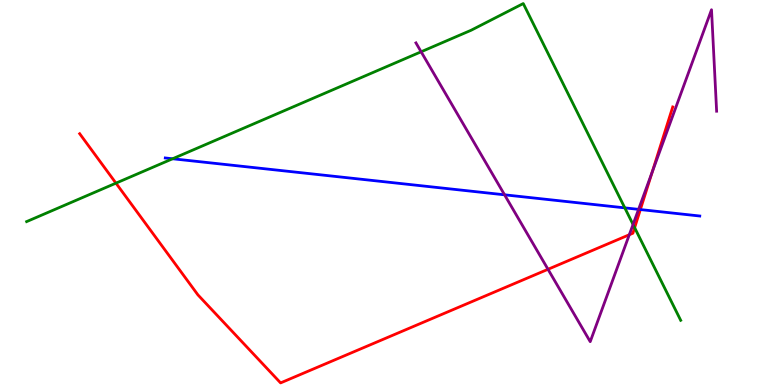[{'lines': ['blue', 'red'], 'intersections': [{'x': 8.26, 'y': 4.56}]}, {'lines': ['green', 'red'], 'intersections': [{'x': 1.5, 'y': 5.24}, {'x': 8.19, 'y': 4.09}]}, {'lines': ['purple', 'red'], 'intersections': [{'x': 7.07, 'y': 3.01}, {'x': 8.12, 'y': 3.9}, {'x': 8.42, 'y': 5.53}]}, {'lines': ['blue', 'green'], 'intersections': [{'x': 2.23, 'y': 5.88}, {'x': 8.06, 'y': 4.6}]}, {'lines': ['blue', 'purple'], 'intersections': [{'x': 6.51, 'y': 4.94}, {'x': 8.24, 'y': 4.56}]}, {'lines': ['green', 'purple'], 'intersections': [{'x': 5.43, 'y': 8.66}, {'x': 8.17, 'y': 4.17}]}]